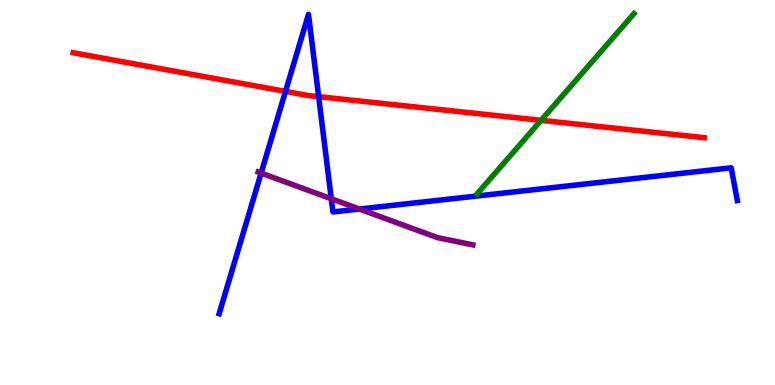[{'lines': ['blue', 'red'], 'intersections': [{'x': 3.68, 'y': 7.63}, {'x': 4.11, 'y': 7.49}]}, {'lines': ['green', 'red'], 'intersections': [{'x': 6.98, 'y': 6.87}]}, {'lines': ['purple', 'red'], 'intersections': []}, {'lines': ['blue', 'green'], 'intersections': []}, {'lines': ['blue', 'purple'], 'intersections': [{'x': 3.37, 'y': 5.5}, {'x': 4.27, 'y': 4.84}, {'x': 4.64, 'y': 4.57}]}, {'lines': ['green', 'purple'], 'intersections': []}]